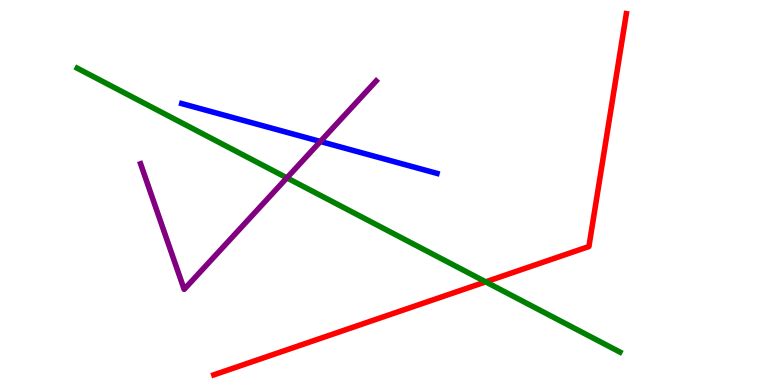[{'lines': ['blue', 'red'], 'intersections': []}, {'lines': ['green', 'red'], 'intersections': [{'x': 6.27, 'y': 2.68}]}, {'lines': ['purple', 'red'], 'intersections': []}, {'lines': ['blue', 'green'], 'intersections': []}, {'lines': ['blue', 'purple'], 'intersections': [{'x': 4.13, 'y': 6.32}]}, {'lines': ['green', 'purple'], 'intersections': [{'x': 3.7, 'y': 5.38}]}]